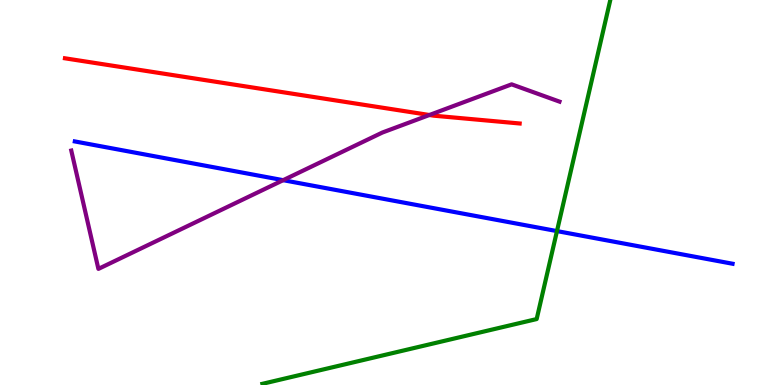[{'lines': ['blue', 'red'], 'intersections': []}, {'lines': ['green', 'red'], 'intersections': []}, {'lines': ['purple', 'red'], 'intersections': [{'x': 5.54, 'y': 7.01}]}, {'lines': ['blue', 'green'], 'intersections': [{'x': 7.19, 'y': 4.0}]}, {'lines': ['blue', 'purple'], 'intersections': [{'x': 3.65, 'y': 5.32}]}, {'lines': ['green', 'purple'], 'intersections': []}]